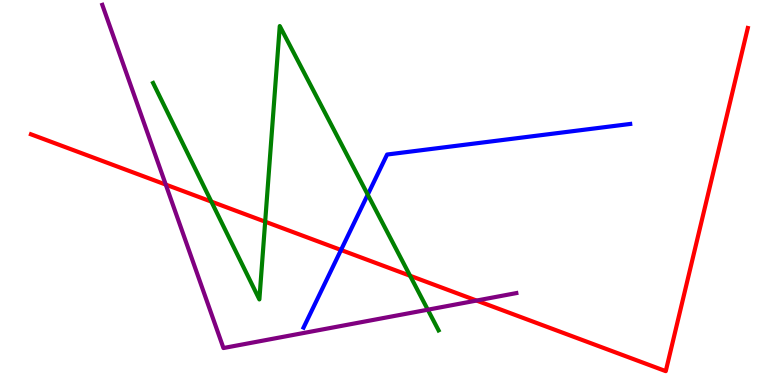[{'lines': ['blue', 'red'], 'intersections': [{'x': 4.4, 'y': 3.51}]}, {'lines': ['green', 'red'], 'intersections': [{'x': 2.73, 'y': 4.76}, {'x': 3.42, 'y': 4.24}, {'x': 5.29, 'y': 2.84}]}, {'lines': ['purple', 'red'], 'intersections': [{'x': 2.14, 'y': 5.21}, {'x': 6.15, 'y': 2.19}]}, {'lines': ['blue', 'green'], 'intersections': [{'x': 4.75, 'y': 4.94}]}, {'lines': ['blue', 'purple'], 'intersections': []}, {'lines': ['green', 'purple'], 'intersections': [{'x': 5.52, 'y': 1.96}]}]